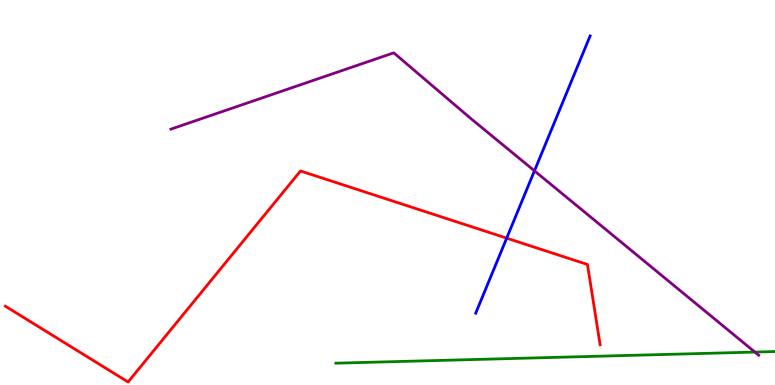[{'lines': ['blue', 'red'], 'intersections': [{'x': 6.54, 'y': 3.81}]}, {'lines': ['green', 'red'], 'intersections': []}, {'lines': ['purple', 'red'], 'intersections': []}, {'lines': ['blue', 'green'], 'intersections': []}, {'lines': ['blue', 'purple'], 'intersections': [{'x': 6.9, 'y': 5.56}]}, {'lines': ['green', 'purple'], 'intersections': [{'x': 9.74, 'y': 0.855}]}]